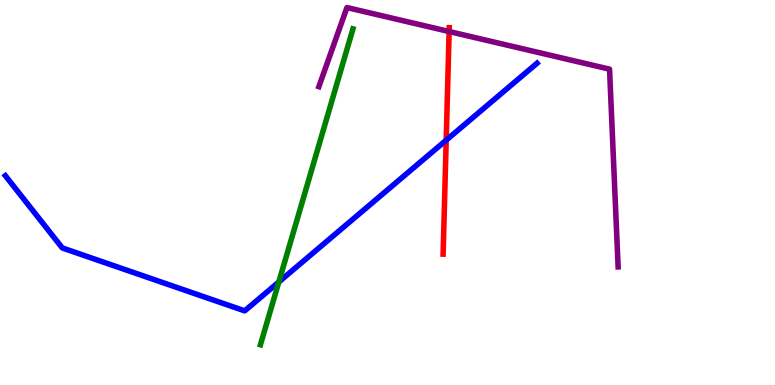[{'lines': ['blue', 'red'], 'intersections': [{'x': 5.76, 'y': 6.36}]}, {'lines': ['green', 'red'], 'intersections': []}, {'lines': ['purple', 'red'], 'intersections': [{'x': 5.8, 'y': 9.18}]}, {'lines': ['blue', 'green'], 'intersections': [{'x': 3.6, 'y': 2.68}]}, {'lines': ['blue', 'purple'], 'intersections': []}, {'lines': ['green', 'purple'], 'intersections': []}]